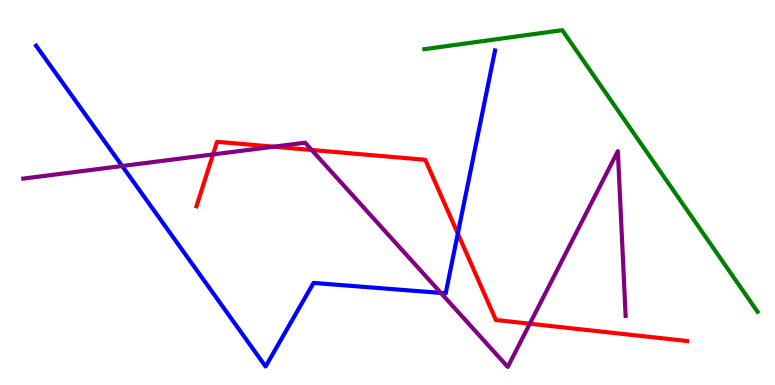[{'lines': ['blue', 'red'], 'intersections': [{'x': 5.91, 'y': 3.93}]}, {'lines': ['green', 'red'], 'intersections': []}, {'lines': ['purple', 'red'], 'intersections': [{'x': 2.75, 'y': 5.99}, {'x': 3.53, 'y': 6.19}, {'x': 4.02, 'y': 6.1}, {'x': 6.84, 'y': 1.59}]}, {'lines': ['blue', 'green'], 'intersections': []}, {'lines': ['blue', 'purple'], 'intersections': [{'x': 1.58, 'y': 5.69}, {'x': 5.69, 'y': 2.39}]}, {'lines': ['green', 'purple'], 'intersections': []}]